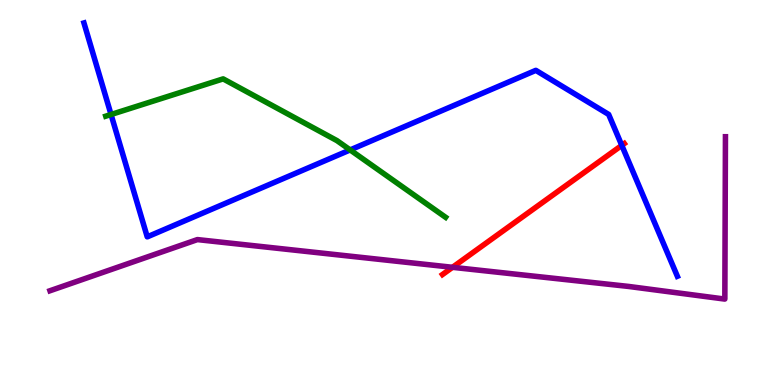[{'lines': ['blue', 'red'], 'intersections': [{'x': 8.02, 'y': 6.22}]}, {'lines': ['green', 'red'], 'intersections': []}, {'lines': ['purple', 'red'], 'intersections': [{'x': 5.84, 'y': 3.06}]}, {'lines': ['blue', 'green'], 'intersections': [{'x': 1.43, 'y': 7.03}, {'x': 4.52, 'y': 6.11}]}, {'lines': ['blue', 'purple'], 'intersections': []}, {'lines': ['green', 'purple'], 'intersections': []}]